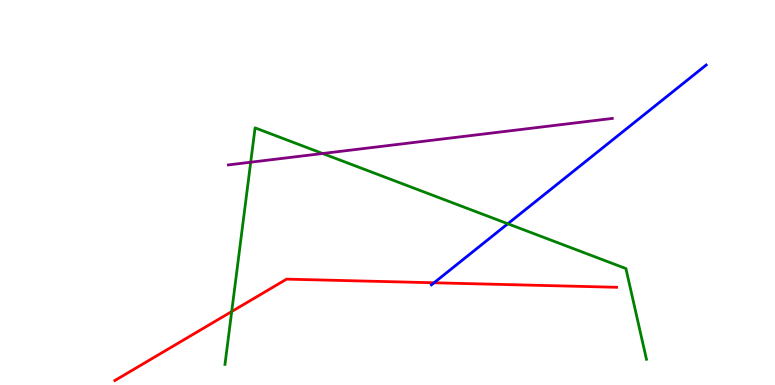[{'lines': ['blue', 'red'], 'intersections': [{'x': 5.6, 'y': 2.66}]}, {'lines': ['green', 'red'], 'intersections': [{'x': 2.99, 'y': 1.91}]}, {'lines': ['purple', 'red'], 'intersections': []}, {'lines': ['blue', 'green'], 'intersections': [{'x': 6.55, 'y': 4.19}]}, {'lines': ['blue', 'purple'], 'intersections': []}, {'lines': ['green', 'purple'], 'intersections': [{'x': 3.23, 'y': 5.79}, {'x': 4.16, 'y': 6.01}]}]